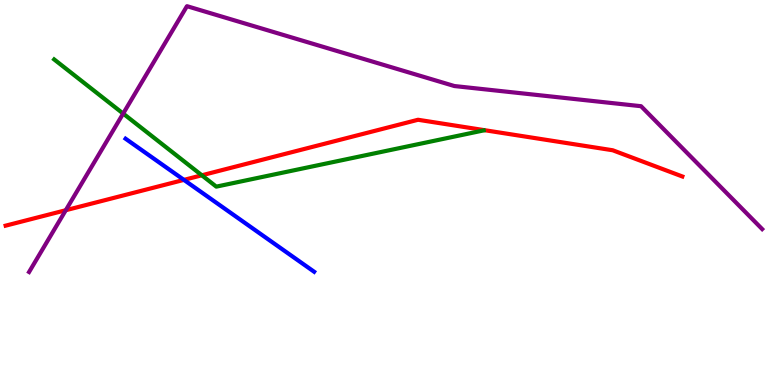[{'lines': ['blue', 'red'], 'intersections': [{'x': 2.37, 'y': 5.33}]}, {'lines': ['green', 'red'], 'intersections': [{'x': 2.6, 'y': 5.45}]}, {'lines': ['purple', 'red'], 'intersections': [{'x': 0.849, 'y': 4.54}]}, {'lines': ['blue', 'green'], 'intersections': []}, {'lines': ['blue', 'purple'], 'intersections': []}, {'lines': ['green', 'purple'], 'intersections': [{'x': 1.59, 'y': 7.05}]}]